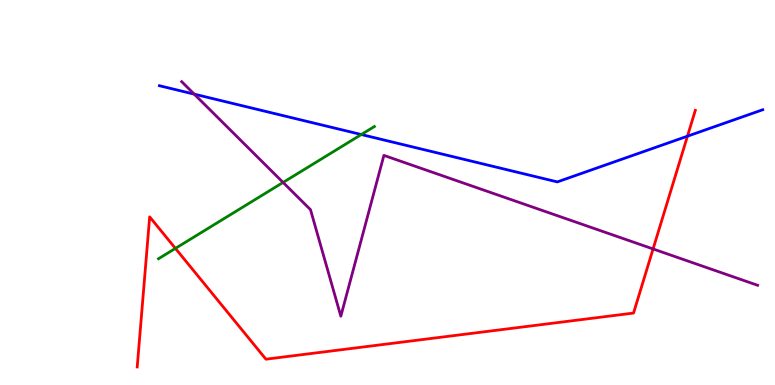[{'lines': ['blue', 'red'], 'intersections': [{'x': 8.87, 'y': 6.46}]}, {'lines': ['green', 'red'], 'intersections': [{'x': 2.26, 'y': 3.55}]}, {'lines': ['purple', 'red'], 'intersections': [{'x': 8.43, 'y': 3.53}]}, {'lines': ['blue', 'green'], 'intersections': [{'x': 4.66, 'y': 6.51}]}, {'lines': ['blue', 'purple'], 'intersections': [{'x': 2.51, 'y': 7.55}]}, {'lines': ['green', 'purple'], 'intersections': [{'x': 3.65, 'y': 5.26}]}]